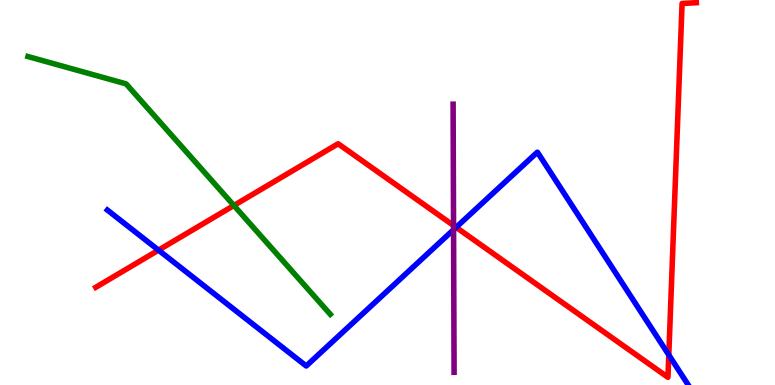[{'lines': ['blue', 'red'], 'intersections': [{'x': 2.05, 'y': 3.5}, {'x': 5.89, 'y': 4.1}, {'x': 8.63, 'y': 0.781}]}, {'lines': ['green', 'red'], 'intersections': [{'x': 3.02, 'y': 4.66}]}, {'lines': ['purple', 'red'], 'intersections': [{'x': 5.85, 'y': 4.14}]}, {'lines': ['blue', 'green'], 'intersections': []}, {'lines': ['blue', 'purple'], 'intersections': [{'x': 5.85, 'y': 4.03}]}, {'lines': ['green', 'purple'], 'intersections': []}]